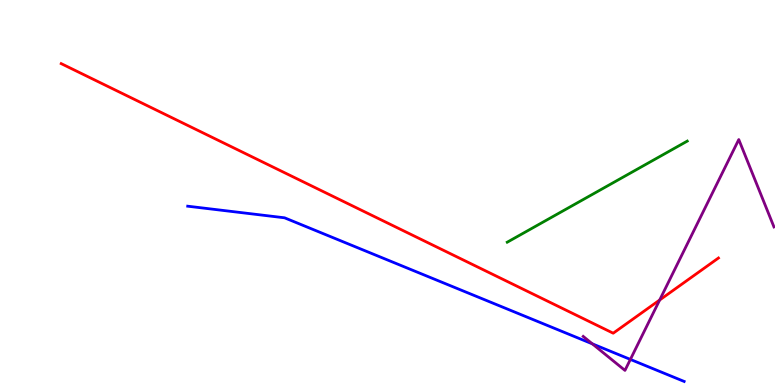[{'lines': ['blue', 'red'], 'intersections': []}, {'lines': ['green', 'red'], 'intersections': []}, {'lines': ['purple', 'red'], 'intersections': [{'x': 8.51, 'y': 2.21}]}, {'lines': ['blue', 'green'], 'intersections': []}, {'lines': ['blue', 'purple'], 'intersections': [{'x': 7.64, 'y': 1.07}, {'x': 8.13, 'y': 0.664}]}, {'lines': ['green', 'purple'], 'intersections': []}]